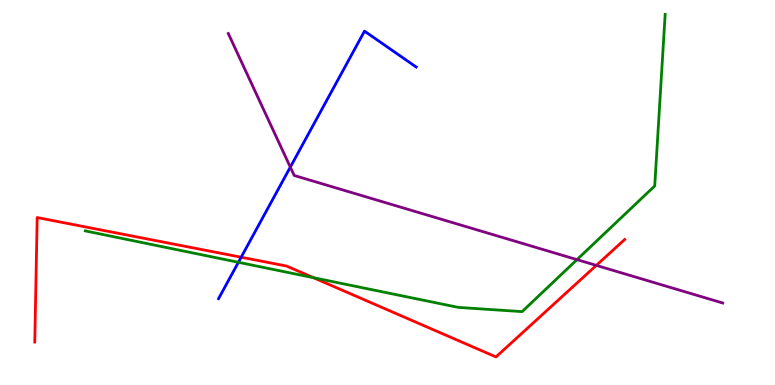[{'lines': ['blue', 'red'], 'intersections': [{'x': 3.11, 'y': 3.32}]}, {'lines': ['green', 'red'], 'intersections': [{'x': 4.04, 'y': 2.79}]}, {'lines': ['purple', 'red'], 'intersections': [{'x': 7.69, 'y': 3.11}]}, {'lines': ['blue', 'green'], 'intersections': [{'x': 3.08, 'y': 3.19}]}, {'lines': ['blue', 'purple'], 'intersections': [{'x': 3.75, 'y': 5.66}]}, {'lines': ['green', 'purple'], 'intersections': [{'x': 7.44, 'y': 3.26}]}]